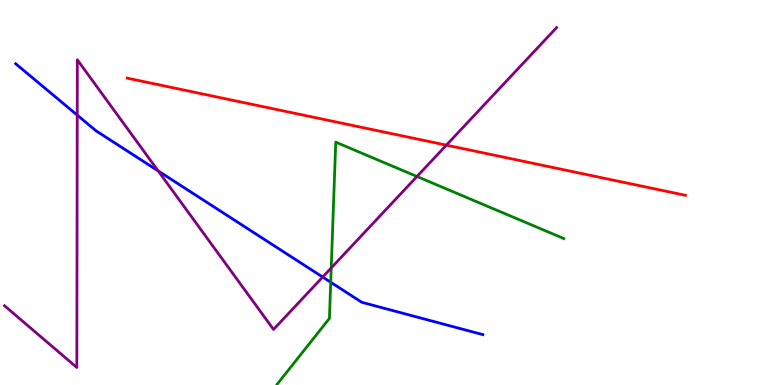[{'lines': ['blue', 'red'], 'intersections': []}, {'lines': ['green', 'red'], 'intersections': []}, {'lines': ['purple', 'red'], 'intersections': [{'x': 5.76, 'y': 6.23}]}, {'lines': ['blue', 'green'], 'intersections': [{'x': 4.27, 'y': 2.67}]}, {'lines': ['blue', 'purple'], 'intersections': [{'x': 0.997, 'y': 7.01}, {'x': 2.04, 'y': 5.56}, {'x': 4.16, 'y': 2.8}]}, {'lines': ['green', 'purple'], 'intersections': [{'x': 4.27, 'y': 3.04}, {'x': 5.38, 'y': 5.42}]}]